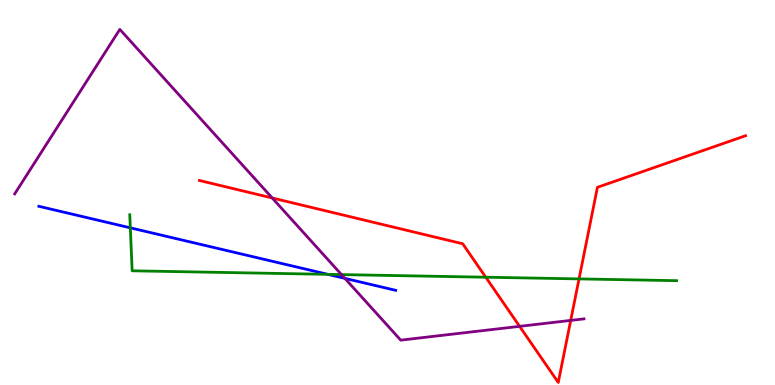[{'lines': ['blue', 'red'], 'intersections': []}, {'lines': ['green', 'red'], 'intersections': [{'x': 6.27, 'y': 2.8}, {'x': 7.47, 'y': 2.76}]}, {'lines': ['purple', 'red'], 'intersections': [{'x': 3.51, 'y': 4.86}, {'x': 6.7, 'y': 1.52}, {'x': 7.36, 'y': 1.68}]}, {'lines': ['blue', 'green'], 'intersections': [{'x': 1.68, 'y': 4.08}, {'x': 4.23, 'y': 2.87}]}, {'lines': ['blue', 'purple'], 'intersections': [{'x': 4.45, 'y': 2.77}]}, {'lines': ['green', 'purple'], 'intersections': [{'x': 4.41, 'y': 2.87}]}]